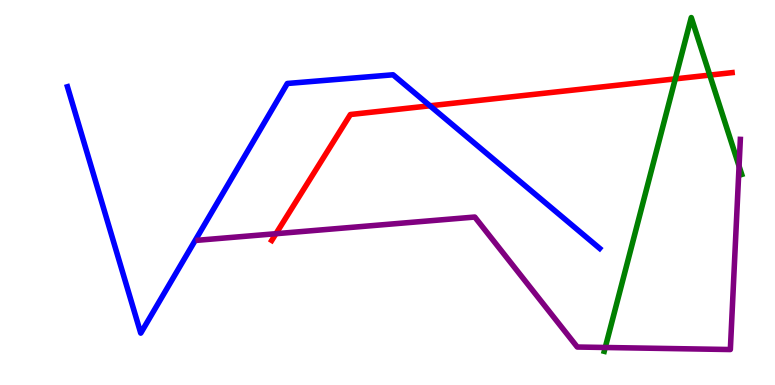[{'lines': ['blue', 'red'], 'intersections': [{'x': 5.55, 'y': 7.25}]}, {'lines': ['green', 'red'], 'intersections': [{'x': 8.71, 'y': 7.95}, {'x': 9.16, 'y': 8.05}]}, {'lines': ['purple', 'red'], 'intersections': [{'x': 3.56, 'y': 3.93}]}, {'lines': ['blue', 'green'], 'intersections': []}, {'lines': ['blue', 'purple'], 'intersections': []}, {'lines': ['green', 'purple'], 'intersections': [{'x': 7.81, 'y': 0.974}, {'x': 9.54, 'y': 5.68}]}]